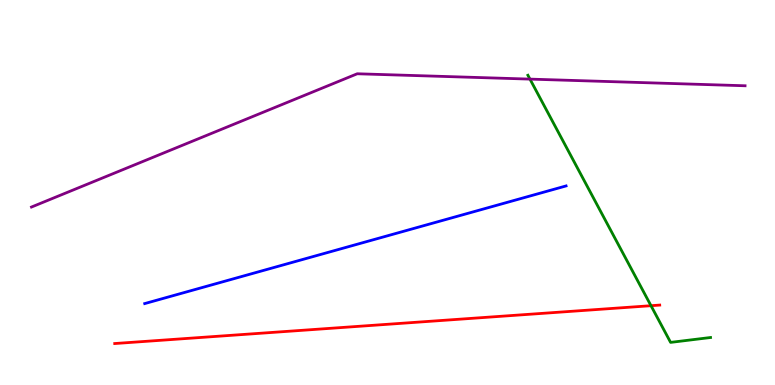[{'lines': ['blue', 'red'], 'intersections': []}, {'lines': ['green', 'red'], 'intersections': [{'x': 8.4, 'y': 2.06}]}, {'lines': ['purple', 'red'], 'intersections': []}, {'lines': ['blue', 'green'], 'intersections': []}, {'lines': ['blue', 'purple'], 'intersections': []}, {'lines': ['green', 'purple'], 'intersections': [{'x': 6.84, 'y': 7.95}]}]